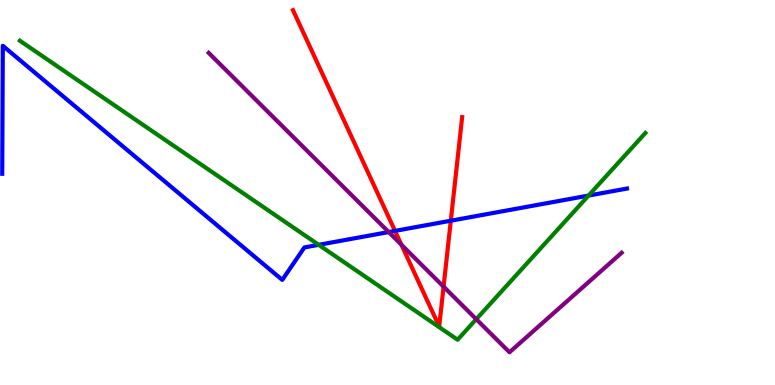[{'lines': ['blue', 'red'], 'intersections': [{'x': 5.1, 'y': 4.0}, {'x': 5.82, 'y': 4.27}]}, {'lines': ['green', 'red'], 'intersections': []}, {'lines': ['purple', 'red'], 'intersections': [{'x': 5.18, 'y': 3.65}, {'x': 5.72, 'y': 2.55}]}, {'lines': ['blue', 'green'], 'intersections': [{'x': 4.11, 'y': 3.64}, {'x': 7.59, 'y': 4.92}]}, {'lines': ['blue', 'purple'], 'intersections': [{'x': 5.02, 'y': 3.97}]}, {'lines': ['green', 'purple'], 'intersections': [{'x': 6.15, 'y': 1.71}]}]